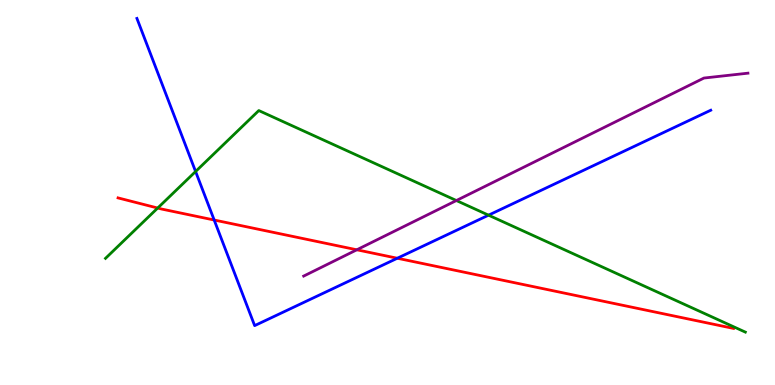[{'lines': ['blue', 'red'], 'intersections': [{'x': 2.76, 'y': 4.29}, {'x': 5.13, 'y': 3.29}]}, {'lines': ['green', 'red'], 'intersections': [{'x': 2.03, 'y': 4.6}]}, {'lines': ['purple', 'red'], 'intersections': [{'x': 4.6, 'y': 3.51}]}, {'lines': ['blue', 'green'], 'intersections': [{'x': 2.52, 'y': 5.55}, {'x': 6.3, 'y': 4.41}]}, {'lines': ['blue', 'purple'], 'intersections': []}, {'lines': ['green', 'purple'], 'intersections': [{'x': 5.89, 'y': 4.79}]}]